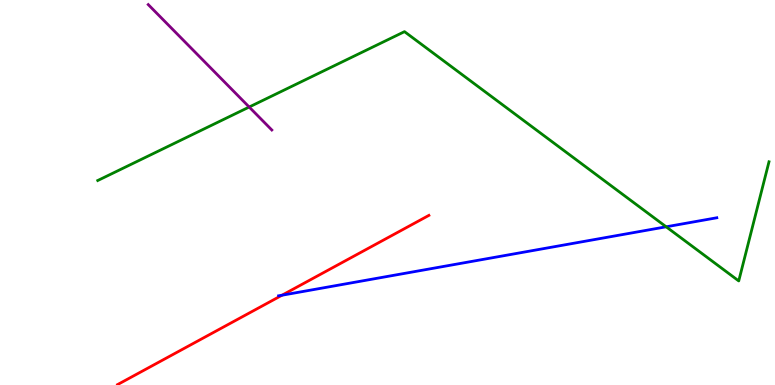[{'lines': ['blue', 'red'], 'intersections': [{'x': 3.64, 'y': 2.33}]}, {'lines': ['green', 'red'], 'intersections': []}, {'lines': ['purple', 'red'], 'intersections': []}, {'lines': ['blue', 'green'], 'intersections': [{'x': 8.6, 'y': 4.11}]}, {'lines': ['blue', 'purple'], 'intersections': []}, {'lines': ['green', 'purple'], 'intersections': [{'x': 3.22, 'y': 7.22}]}]